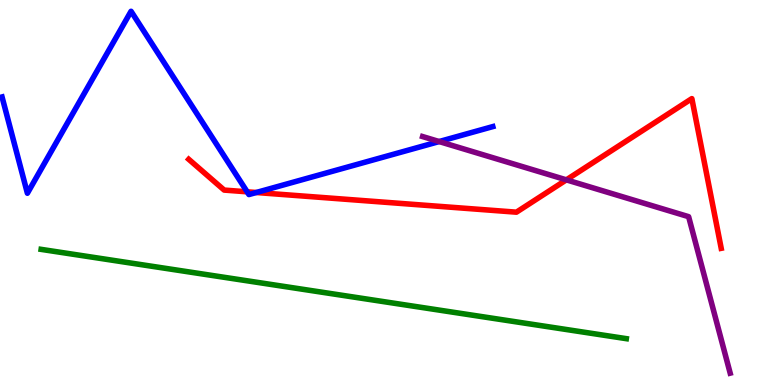[{'lines': ['blue', 'red'], 'intersections': [{'x': 3.19, 'y': 5.02}, {'x': 3.31, 'y': 5.0}]}, {'lines': ['green', 'red'], 'intersections': []}, {'lines': ['purple', 'red'], 'intersections': [{'x': 7.31, 'y': 5.33}]}, {'lines': ['blue', 'green'], 'intersections': []}, {'lines': ['blue', 'purple'], 'intersections': [{'x': 5.67, 'y': 6.32}]}, {'lines': ['green', 'purple'], 'intersections': []}]